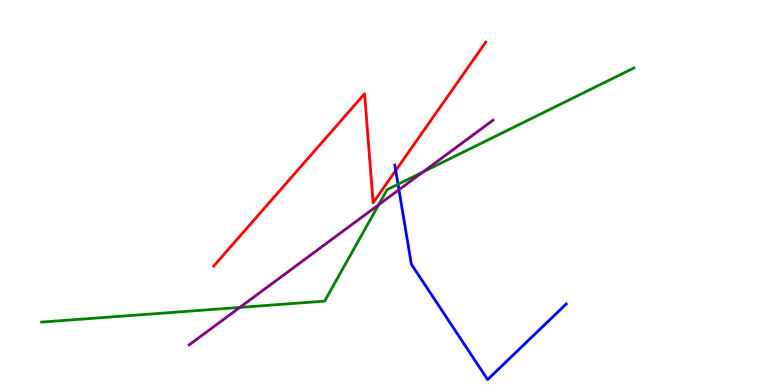[{'lines': ['blue', 'red'], 'intersections': [{'x': 5.11, 'y': 5.57}]}, {'lines': ['green', 'red'], 'intersections': []}, {'lines': ['purple', 'red'], 'intersections': []}, {'lines': ['blue', 'green'], 'intersections': [{'x': 5.14, 'y': 5.21}]}, {'lines': ['blue', 'purple'], 'intersections': [{'x': 5.15, 'y': 5.07}]}, {'lines': ['green', 'purple'], 'intersections': [{'x': 3.09, 'y': 2.02}, {'x': 4.89, 'y': 4.68}, {'x': 5.46, 'y': 5.53}]}]